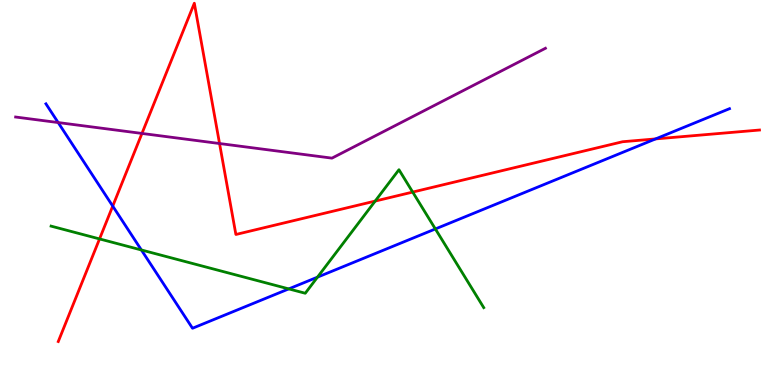[{'lines': ['blue', 'red'], 'intersections': [{'x': 1.45, 'y': 4.65}, {'x': 8.46, 'y': 6.39}]}, {'lines': ['green', 'red'], 'intersections': [{'x': 1.28, 'y': 3.79}, {'x': 4.84, 'y': 4.78}, {'x': 5.33, 'y': 5.01}]}, {'lines': ['purple', 'red'], 'intersections': [{'x': 1.83, 'y': 6.53}, {'x': 2.83, 'y': 6.27}]}, {'lines': ['blue', 'green'], 'intersections': [{'x': 1.82, 'y': 3.51}, {'x': 3.73, 'y': 2.5}, {'x': 4.1, 'y': 2.8}, {'x': 5.62, 'y': 4.05}]}, {'lines': ['blue', 'purple'], 'intersections': [{'x': 0.751, 'y': 6.82}]}, {'lines': ['green', 'purple'], 'intersections': []}]